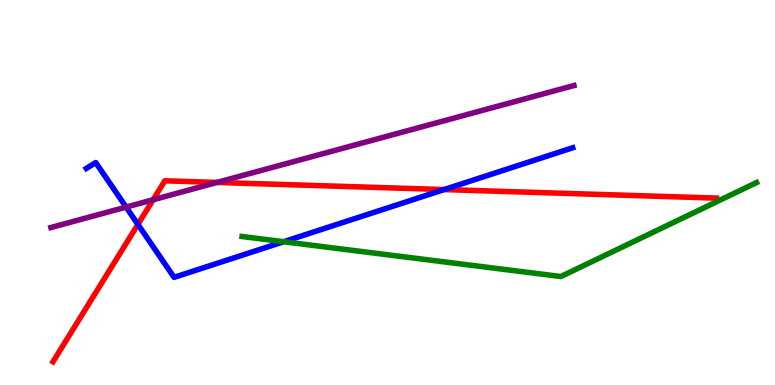[{'lines': ['blue', 'red'], 'intersections': [{'x': 1.78, 'y': 4.17}, {'x': 5.73, 'y': 5.08}]}, {'lines': ['green', 'red'], 'intersections': []}, {'lines': ['purple', 'red'], 'intersections': [{'x': 1.98, 'y': 4.81}, {'x': 2.8, 'y': 5.26}]}, {'lines': ['blue', 'green'], 'intersections': [{'x': 3.66, 'y': 3.72}]}, {'lines': ['blue', 'purple'], 'intersections': [{'x': 1.63, 'y': 4.62}]}, {'lines': ['green', 'purple'], 'intersections': []}]